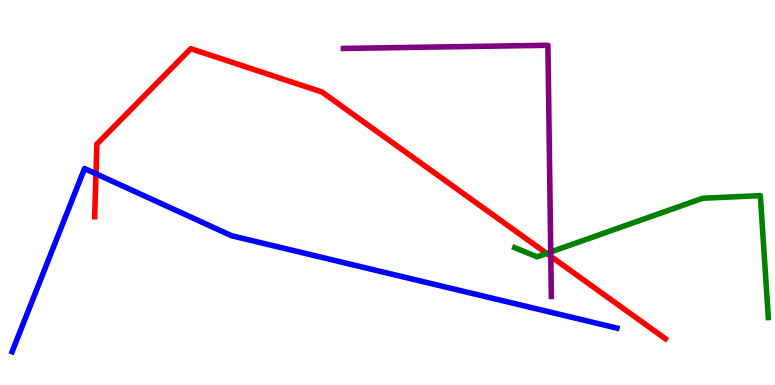[{'lines': ['blue', 'red'], 'intersections': [{'x': 1.24, 'y': 5.49}]}, {'lines': ['green', 'red'], 'intersections': [{'x': 7.05, 'y': 3.42}]}, {'lines': ['purple', 'red'], 'intersections': [{'x': 7.11, 'y': 3.34}]}, {'lines': ['blue', 'green'], 'intersections': []}, {'lines': ['blue', 'purple'], 'intersections': []}, {'lines': ['green', 'purple'], 'intersections': [{'x': 7.11, 'y': 3.46}]}]